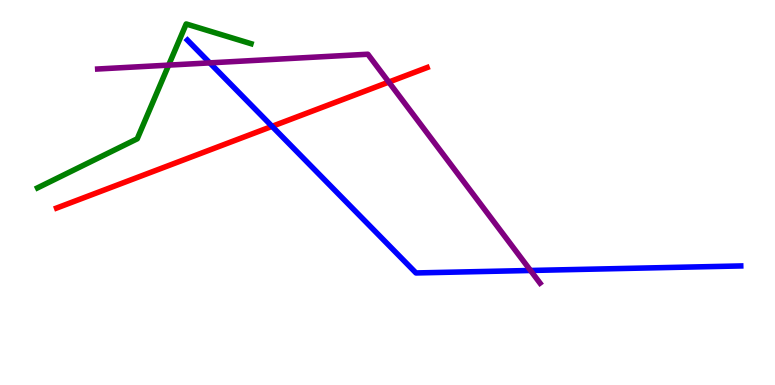[{'lines': ['blue', 'red'], 'intersections': [{'x': 3.51, 'y': 6.72}]}, {'lines': ['green', 'red'], 'intersections': []}, {'lines': ['purple', 'red'], 'intersections': [{'x': 5.02, 'y': 7.87}]}, {'lines': ['blue', 'green'], 'intersections': []}, {'lines': ['blue', 'purple'], 'intersections': [{'x': 2.71, 'y': 8.37}, {'x': 6.85, 'y': 2.97}]}, {'lines': ['green', 'purple'], 'intersections': [{'x': 2.18, 'y': 8.31}]}]